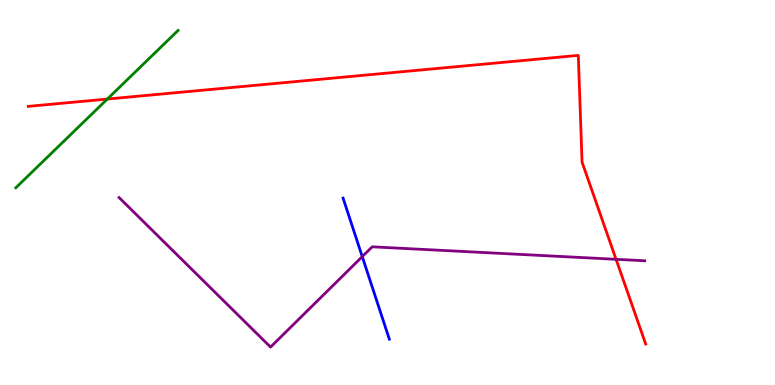[{'lines': ['blue', 'red'], 'intersections': []}, {'lines': ['green', 'red'], 'intersections': [{'x': 1.38, 'y': 7.43}]}, {'lines': ['purple', 'red'], 'intersections': [{'x': 7.95, 'y': 3.26}]}, {'lines': ['blue', 'green'], 'intersections': []}, {'lines': ['blue', 'purple'], 'intersections': [{'x': 4.67, 'y': 3.33}]}, {'lines': ['green', 'purple'], 'intersections': []}]